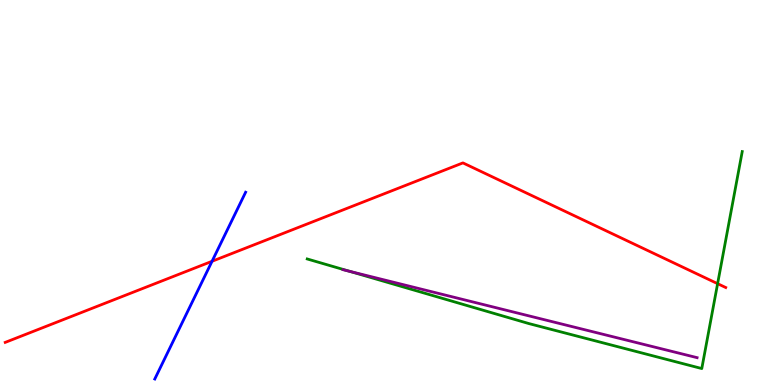[{'lines': ['blue', 'red'], 'intersections': [{'x': 2.74, 'y': 3.21}]}, {'lines': ['green', 'red'], 'intersections': [{'x': 9.26, 'y': 2.63}]}, {'lines': ['purple', 'red'], 'intersections': []}, {'lines': ['blue', 'green'], 'intersections': []}, {'lines': ['blue', 'purple'], 'intersections': []}, {'lines': ['green', 'purple'], 'intersections': [{'x': 4.51, 'y': 2.95}]}]